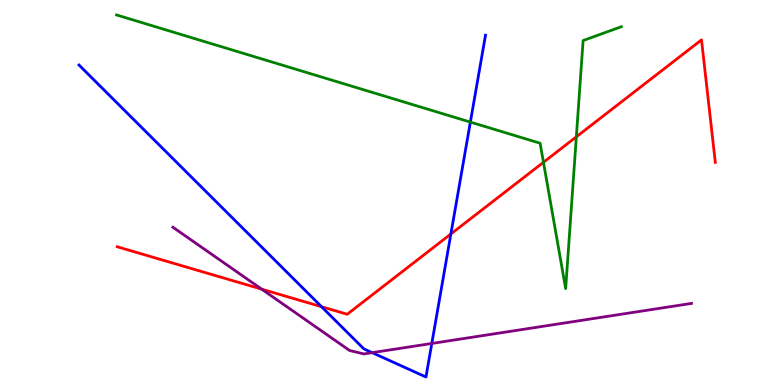[{'lines': ['blue', 'red'], 'intersections': [{'x': 4.15, 'y': 2.03}, {'x': 5.82, 'y': 3.92}]}, {'lines': ['green', 'red'], 'intersections': [{'x': 7.01, 'y': 5.78}, {'x': 7.44, 'y': 6.45}]}, {'lines': ['purple', 'red'], 'intersections': [{'x': 3.38, 'y': 2.49}]}, {'lines': ['blue', 'green'], 'intersections': [{'x': 6.07, 'y': 6.83}]}, {'lines': ['blue', 'purple'], 'intersections': [{'x': 4.8, 'y': 0.84}, {'x': 5.57, 'y': 1.08}]}, {'lines': ['green', 'purple'], 'intersections': []}]